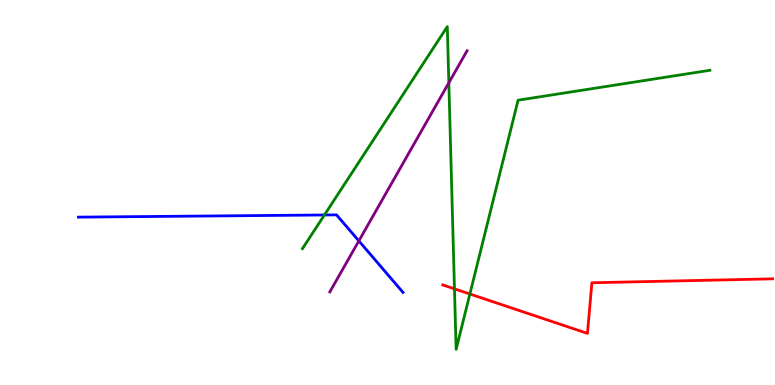[{'lines': ['blue', 'red'], 'intersections': []}, {'lines': ['green', 'red'], 'intersections': [{'x': 5.86, 'y': 2.5}, {'x': 6.06, 'y': 2.36}]}, {'lines': ['purple', 'red'], 'intersections': []}, {'lines': ['blue', 'green'], 'intersections': [{'x': 4.19, 'y': 4.42}]}, {'lines': ['blue', 'purple'], 'intersections': [{'x': 4.63, 'y': 3.74}]}, {'lines': ['green', 'purple'], 'intersections': [{'x': 5.79, 'y': 7.85}]}]